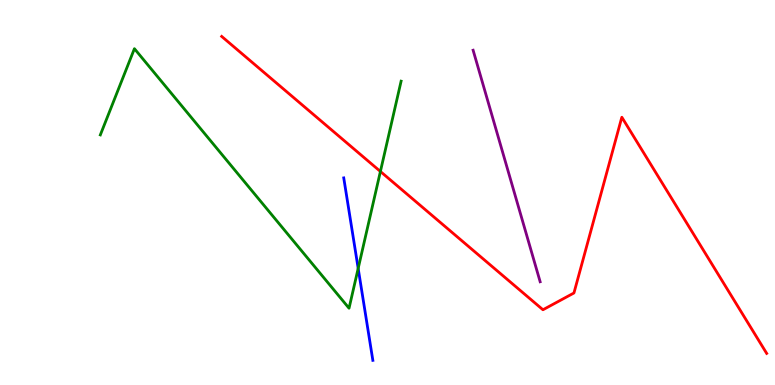[{'lines': ['blue', 'red'], 'intersections': []}, {'lines': ['green', 'red'], 'intersections': [{'x': 4.91, 'y': 5.55}]}, {'lines': ['purple', 'red'], 'intersections': []}, {'lines': ['blue', 'green'], 'intersections': [{'x': 4.62, 'y': 3.03}]}, {'lines': ['blue', 'purple'], 'intersections': []}, {'lines': ['green', 'purple'], 'intersections': []}]